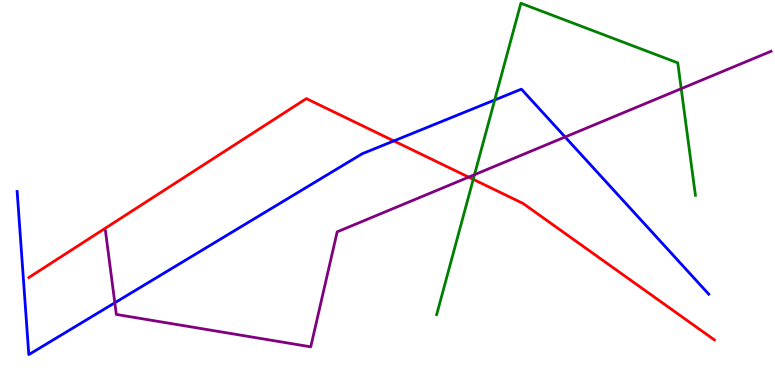[{'lines': ['blue', 'red'], 'intersections': [{'x': 5.08, 'y': 6.34}]}, {'lines': ['green', 'red'], 'intersections': [{'x': 6.11, 'y': 5.34}]}, {'lines': ['purple', 'red'], 'intersections': [{'x': 6.05, 'y': 5.4}]}, {'lines': ['blue', 'green'], 'intersections': [{'x': 6.38, 'y': 7.4}]}, {'lines': ['blue', 'purple'], 'intersections': [{'x': 1.48, 'y': 2.14}, {'x': 7.29, 'y': 6.44}]}, {'lines': ['green', 'purple'], 'intersections': [{'x': 6.12, 'y': 5.46}, {'x': 8.79, 'y': 7.7}]}]